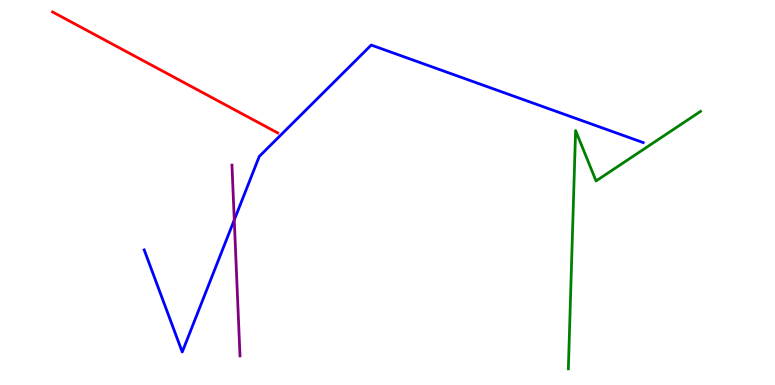[{'lines': ['blue', 'red'], 'intersections': []}, {'lines': ['green', 'red'], 'intersections': []}, {'lines': ['purple', 'red'], 'intersections': []}, {'lines': ['blue', 'green'], 'intersections': []}, {'lines': ['blue', 'purple'], 'intersections': [{'x': 3.02, 'y': 4.29}]}, {'lines': ['green', 'purple'], 'intersections': []}]